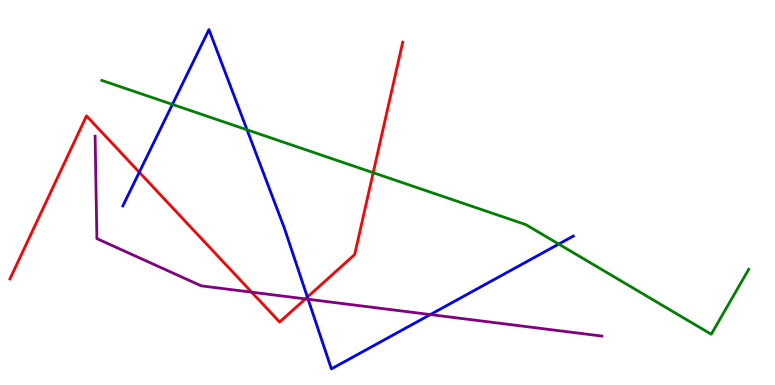[{'lines': ['blue', 'red'], 'intersections': [{'x': 1.8, 'y': 5.53}, {'x': 3.97, 'y': 2.28}]}, {'lines': ['green', 'red'], 'intersections': [{'x': 4.82, 'y': 5.51}]}, {'lines': ['purple', 'red'], 'intersections': [{'x': 3.25, 'y': 2.41}, {'x': 3.94, 'y': 2.24}]}, {'lines': ['blue', 'green'], 'intersections': [{'x': 2.22, 'y': 7.29}, {'x': 3.19, 'y': 6.63}, {'x': 7.21, 'y': 3.66}]}, {'lines': ['blue', 'purple'], 'intersections': [{'x': 3.98, 'y': 2.23}, {'x': 5.55, 'y': 1.83}]}, {'lines': ['green', 'purple'], 'intersections': []}]